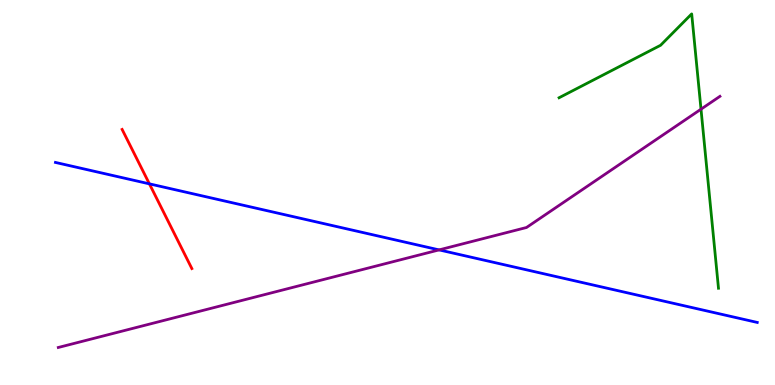[{'lines': ['blue', 'red'], 'intersections': [{'x': 1.93, 'y': 5.22}]}, {'lines': ['green', 'red'], 'intersections': []}, {'lines': ['purple', 'red'], 'intersections': []}, {'lines': ['blue', 'green'], 'intersections': []}, {'lines': ['blue', 'purple'], 'intersections': [{'x': 5.67, 'y': 3.51}]}, {'lines': ['green', 'purple'], 'intersections': [{'x': 9.05, 'y': 7.16}]}]